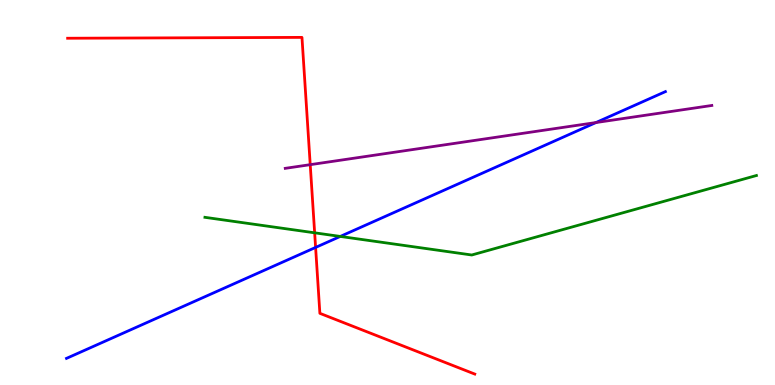[{'lines': ['blue', 'red'], 'intersections': [{'x': 4.07, 'y': 3.57}]}, {'lines': ['green', 'red'], 'intersections': [{'x': 4.06, 'y': 3.95}]}, {'lines': ['purple', 'red'], 'intersections': [{'x': 4.0, 'y': 5.72}]}, {'lines': ['blue', 'green'], 'intersections': [{'x': 4.39, 'y': 3.86}]}, {'lines': ['blue', 'purple'], 'intersections': [{'x': 7.69, 'y': 6.82}]}, {'lines': ['green', 'purple'], 'intersections': []}]